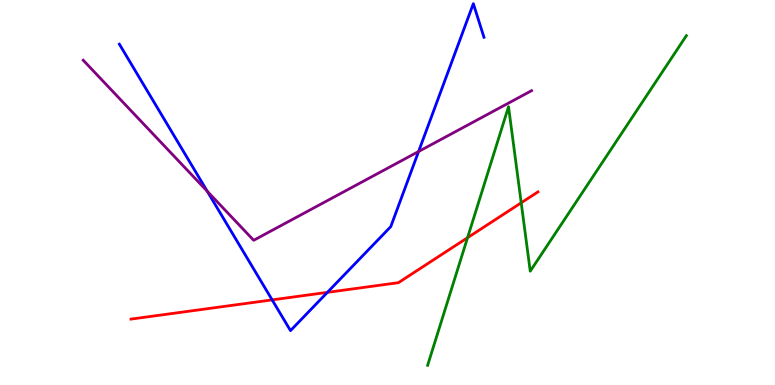[{'lines': ['blue', 'red'], 'intersections': [{'x': 3.51, 'y': 2.21}, {'x': 4.22, 'y': 2.41}]}, {'lines': ['green', 'red'], 'intersections': [{'x': 6.03, 'y': 3.83}, {'x': 6.73, 'y': 4.73}]}, {'lines': ['purple', 'red'], 'intersections': []}, {'lines': ['blue', 'green'], 'intersections': []}, {'lines': ['blue', 'purple'], 'intersections': [{'x': 2.67, 'y': 5.03}, {'x': 5.4, 'y': 6.06}]}, {'lines': ['green', 'purple'], 'intersections': []}]